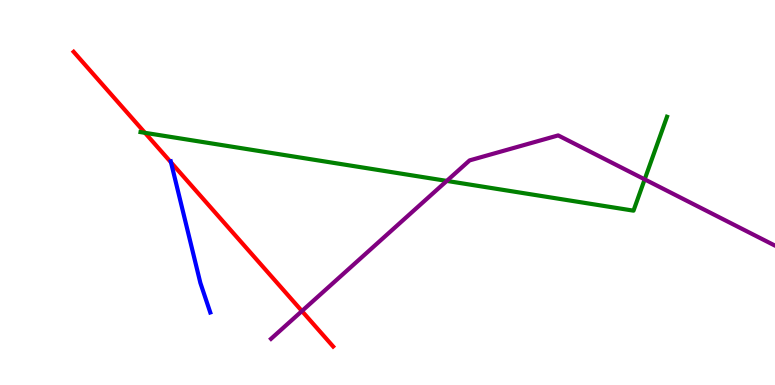[{'lines': ['blue', 'red'], 'intersections': [{'x': 2.21, 'y': 5.78}]}, {'lines': ['green', 'red'], 'intersections': [{'x': 1.87, 'y': 6.55}]}, {'lines': ['purple', 'red'], 'intersections': [{'x': 3.9, 'y': 1.92}]}, {'lines': ['blue', 'green'], 'intersections': []}, {'lines': ['blue', 'purple'], 'intersections': []}, {'lines': ['green', 'purple'], 'intersections': [{'x': 5.76, 'y': 5.3}, {'x': 8.32, 'y': 5.34}]}]